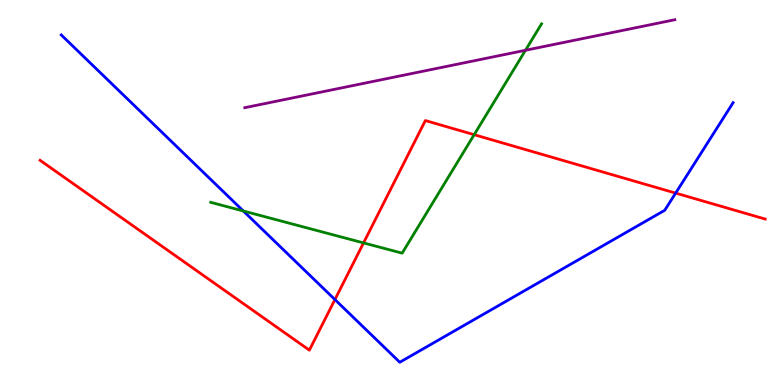[{'lines': ['blue', 'red'], 'intersections': [{'x': 4.32, 'y': 2.22}, {'x': 8.72, 'y': 4.98}]}, {'lines': ['green', 'red'], 'intersections': [{'x': 4.69, 'y': 3.69}, {'x': 6.12, 'y': 6.5}]}, {'lines': ['purple', 'red'], 'intersections': []}, {'lines': ['blue', 'green'], 'intersections': [{'x': 3.14, 'y': 4.52}]}, {'lines': ['blue', 'purple'], 'intersections': []}, {'lines': ['green', 'purple'], 'intersections': [{'x': 6.78, 'y': 8.69}]}]